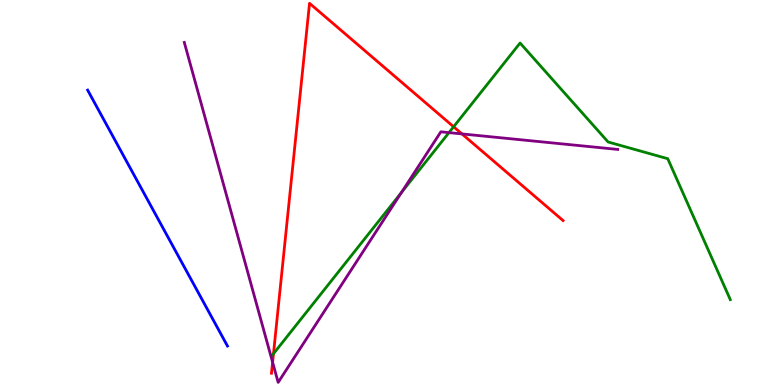[{'lines': ['blue', 'red'], 'intersections': []}, {'lines': ['green', 'red'], 'intersections': [{'x': 3.53, 'y': 0.812}, {'x': 5.85, 'y': 6.71}]}, {'lines': ['purple', 'red'], 'intersections': [{'x': 3.52, 'y': 0.591}, {'x': 5.96, 'y': 6.52}]}, {'lines': ['blue', 'green'], 'intersections': []}, {'lines': ['blue', 'purple'], 'intersections': []}, {'lines': ['green', 'purple'], 'intersections': [{'x': 5.18, 'y': 5.0}, {'x': 5.79, 'y': 6.56}]}]